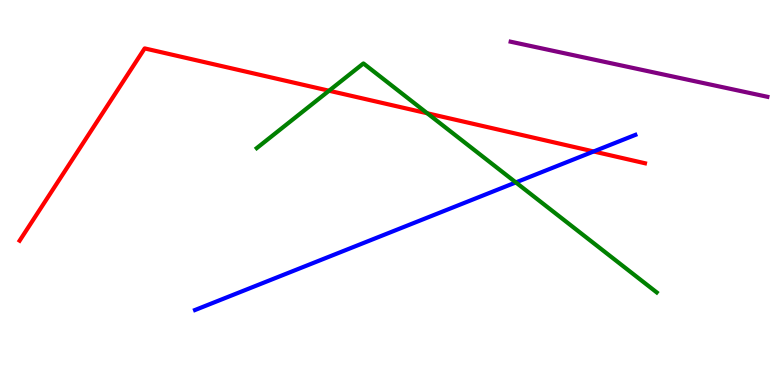[{'lines': ['blue', 'red'], 'intersections': [{'x': 7.66, 'y': 6.07}]}, {'lines': ['green', 'red'], 'intersections': [{'x': 4.25, 'y': 7.64}, {'x': 5.51, 'y': 7.06}]}, {'lines': ['purple', 'red'], 'intersections': []}, {'lines': ['blue', 'green'], 'intersections': [{'x': 6.66, 'y': 5.26}]}, {'lines': ['blue', 'purple'], 'intersections': []}, {'lines': ['green', 'purple'], 'intersections': []}]